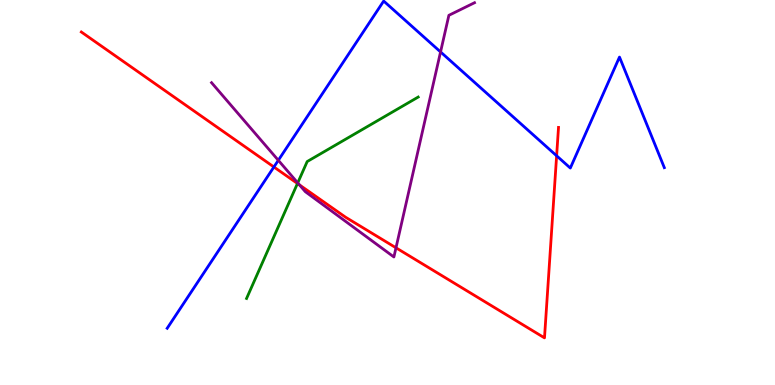[{'lines': ['blue', 'red'], 'intersections': [{'x': 3.53, 'y': 5.66}, {'x': 7.18, 'y': 5.95}]}, {'lines': ['green', 'red'], 'intersections': [{'x': 3.84, 'y': 5.23}]}, {'lines': ['purple', 'red'], 'intersections': [{'x': 3.86, 'y': 5.2}, {'x': 5.11, 'y': 3.56}]}, {'lines': ['blue', 'green'], 'intersections': []}, {'lines': ['blue', 'purple'], 'intersections': [{'x': 3.59, 'y': 5.84}, {'x': 5.68, 'y': 8.65}]}, {'lines': ['green', 'purple'], 'intersections': [{'x': 3.84, 'y': 5.25}]}]